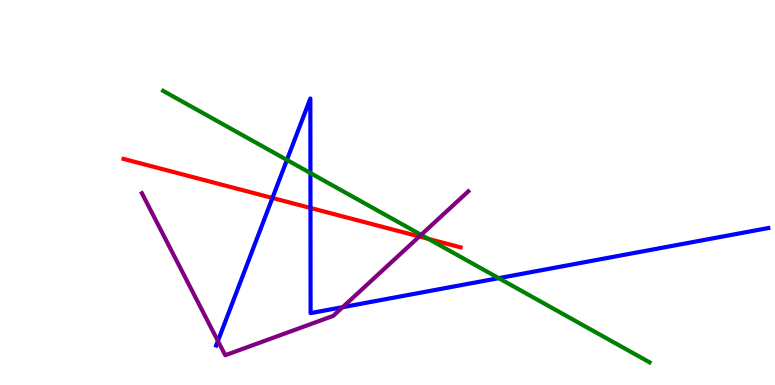[{'lines': ['blue', 'red'], 'intersections': [{'x': 3.52, 'y': 4.86}, {'x': 4.01, 'y': 4.6}]}, {'lines': ['green', 'red'], 'intersections': [{'x': 5.53, 'y': 3.79}]}, {'lines': ['purple', 'red'], 'intersections': [{'x': 5.41, 'y': 3.86}]}, {'lines': ['blue', 'green'], 'intersections': [{'x': 3.7, 'y': 5.85}, {'x': 4.01, 'y': 5.5}, {'x': 6.44, 'y': 2.78}]}, {'lines': ['blue', 'purple'], 'intersections': [{'x': 2.81, 'y': 1.14}, {'x': 4.42, 'y': 2.02}]}, {'lines': ['green', 'purple'], 'intersections': [{'x': 5.43, 'y': 3.9}]}]